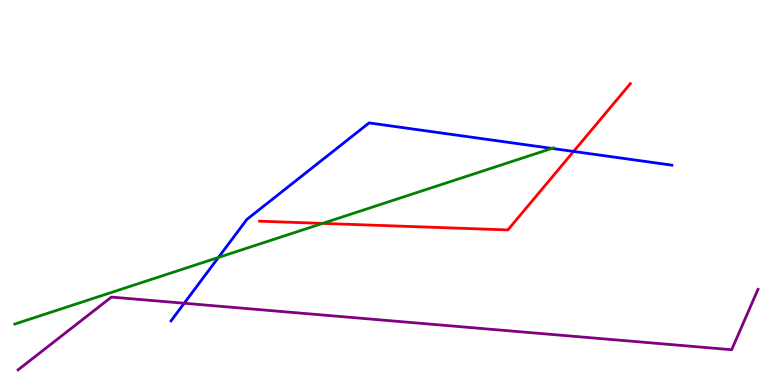[{'lines': ['blue', 'red'], 'intersections': [{'x': 7.4, 'y': 6.07}]}, {'lines': ['green', 'red'], 'intersections': [{'x': 4.16, 'y': 4.2}]}, {'lines': ['purple', 'red'], 'intersections': []}, {'lines': ['blue', 'green'], 'intersections': [{'x': 2.82, 'y': 3.31}, {'x': 7.12, 'y': 6.15}]}, {'lines': ['blue', 'purple'], 'intersections': [{'x': 2.38, 'y': 2.12}]}, {'lines': ['green', 'purple'], 'intersections': []}]